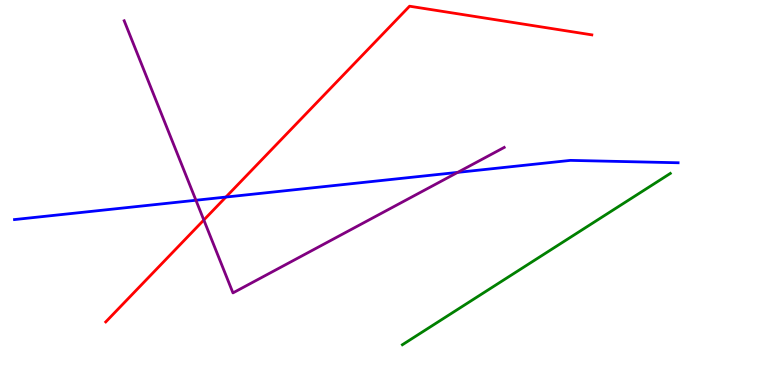[{'lines': ['blue', 'red'], 'intersections': [{'x': 2.91, 'y': 4.88}]}, {'lines': ['green', 'red'], 'intersections': []}, {'lines': ['purple', 'red'], 'intersections': [{'x': 2.63, 'y': 4.29}]}, {'lines': ['blue', 'green'], 'intersections': []}, {'lines': ['blue', 'purple'], 'intersections': [{'x': 2.53, 'y': 4.8}, {'x': 5.91, 'y': 5.52}]}, {'lines': ['green', 'purple'], 'intersections': []}]